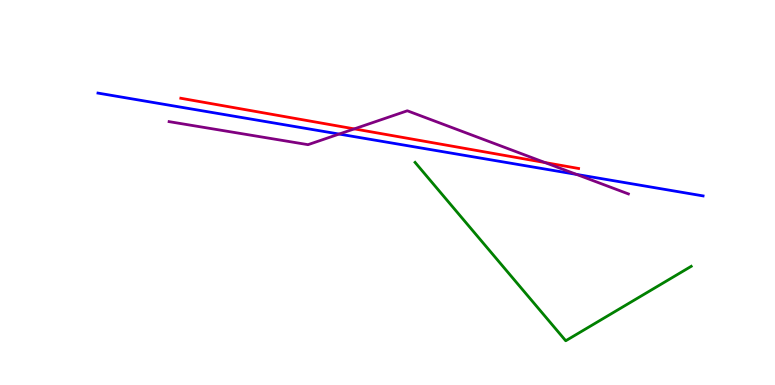[{'lines': ['blue', 'red'], 'intersections': []}, {'lines': ['green', 'red'], 'intersections': []}, {'lines': ['purple', 'red'], 'intersections': [{'x': 4.57, 'y': 6.65}, {'x': 7.03, 'y': 5.78}]}, {'lines': ['blue', 'green'], 'intersections': []}, {'lines': ['blue', 'purple'], 'intersections': [{'x': 4.38, 'y': 6.52}, {'x': 7.44, 'y': 5.47}]}, {'lines': ['green', 'purple'], 'intersections': []}]